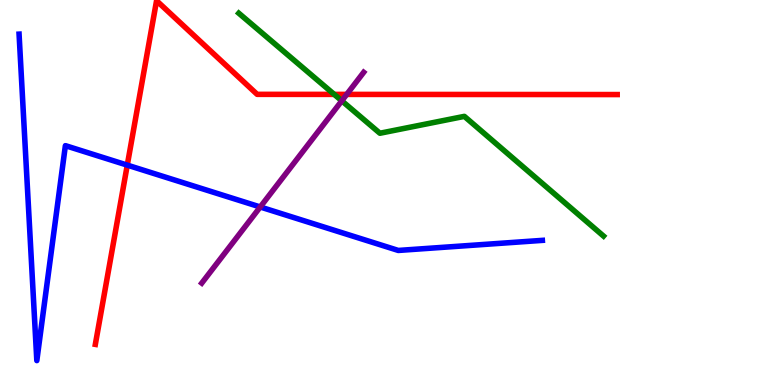[{'lines': ['blue', 'red'], 'intersections': [{'x': 1.64, 'y': 5.71}]}, {'lines': ['green', 'red'], 'intersections': [{'x': 4.31, 'y': 7.55}]}, {'lines': ['purple', 'red'], 'intersections': [{'x': 4.47, 'y': 7.55}]}, {'lines': ['blue', 'green'], 'intersections': []}, {'lines': ['blue', 'purple'], 'intersections': [{'x': 3.36, 'y': 4.62}]}, {'lines': ['green', 'purple'], 'intersections': [{'x': 4.41, 'y': 7.38}]}]